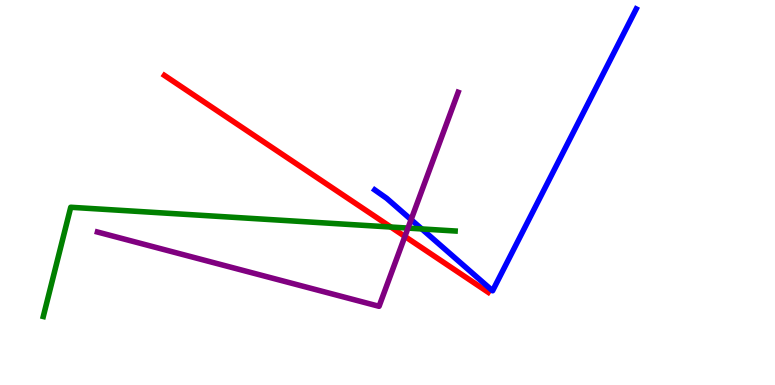[{'lines': ['blue', 'red'], 'intersections': []}, {'lines': ['green', 'red'], 'intersections': [{'x': 5.04, 'y': 4.1}]}, {'lines': ['purple', 'red'], 'intersections': [{'x': 5.22, 'y': 3.86}]}, {'lines': ['blue', 'green'], 'intersections': [{'x': 5.44, 'y': 4.05}]}, {'lines': ['blue', 'purple'], 'intersections': [{'x': 5.3, 'y': 4.3}]}, {'lines': ['green', 'purple'], 'intersections': [{'x': 5.26, 'y': 4.08}]}]